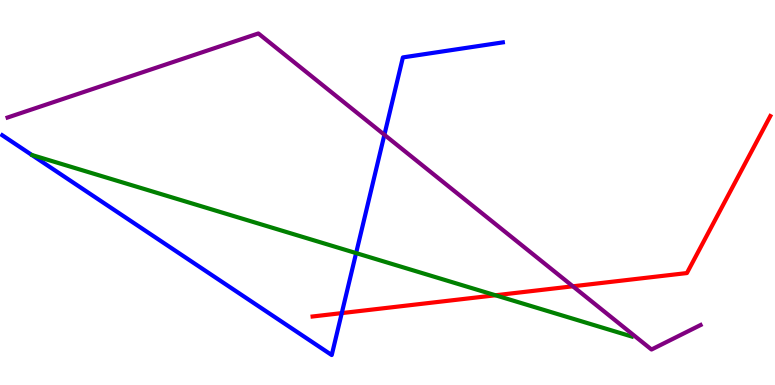[{'lines': ['blue', 'red'], 'intersections': [{'x': 4.41, 'y': 1.87}]}, {'lines': ['green', 'red'], 'intersections': [{'x': 6.39, 'y': 2.33}]}, {'lines': ['purple', 'red'], 'intersections': [{'x': 7.39, 'y': 2.56}]}, {'lines': ['blue', 'green'], 'intersections': [{'x': 4.59, 'y': 3.43}]}, {'lines': ['blue', 'purple'], 'intersections': [{'x': 4.96, 'y': 6.5}]}, {'lines': ['green', 'purple'], 'intersections': []}]